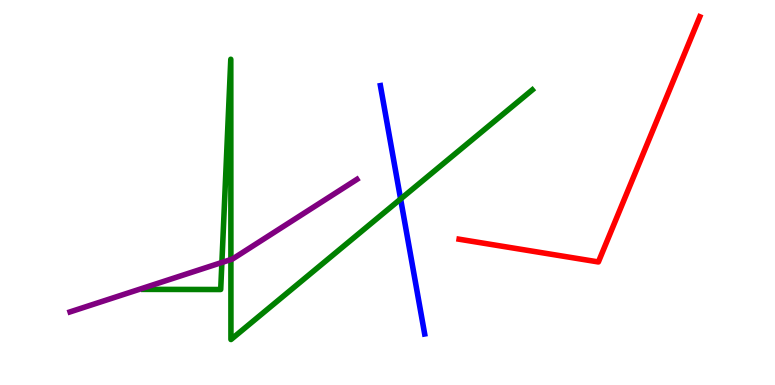[{'lines': ['blue', 'red'], 'intersections': []}, {'lines': ['green', 'red'], 'intersections': []}, {'lines': ['purple', 'red'], 'intersections': []}, {'lines': ['blue', 'green'], 'intersections': [{'x': 5.17, 'y': 4.83}]}, {'lines': ['blue', 'purple'], 'intersections': []}, {'lines': ['green', 'purple'], 'intersections': [{'x': 2.86, 'y': 3.18}, {'x': 2.98, 'y': 3.26}]}]